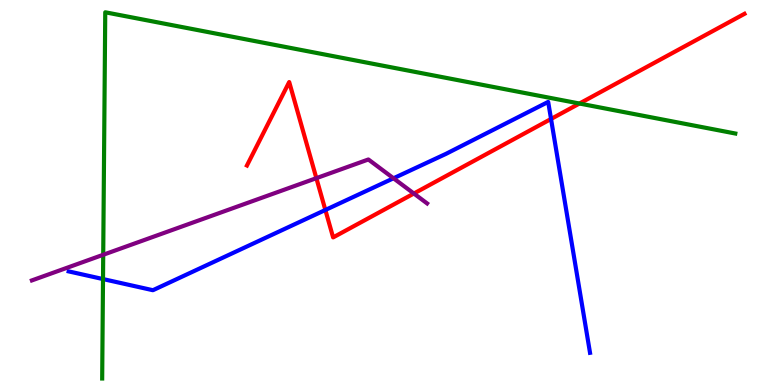[{'lines': ['blue', 'red'], 'intersections': [{'x': 4.2, 'y': 4.55}, {'x': 7.11, 'y': 6.91}]}, {'lines': ['green', 'red'], 'intersections': [{'x': 7.48, 'y': 7.31}]}, {'lines': ['purple', 'red'], 'intersections': [{'x': 4.08, 'y': 5.37}, {'x': 5.34, 'y': 4.97}]}, {'lines': ['blue', 'green'], 'intersections': [{'x': 1.33, 'y': 2.75}]}, {'lines': ['blue', 'purple'], 'intersections': [{'x': 5.08, 'y': 5.37}]}, {'lines': ['green', 'purple'], 'intersections': [{'x': 1.33, 'y': 3.38}]}]